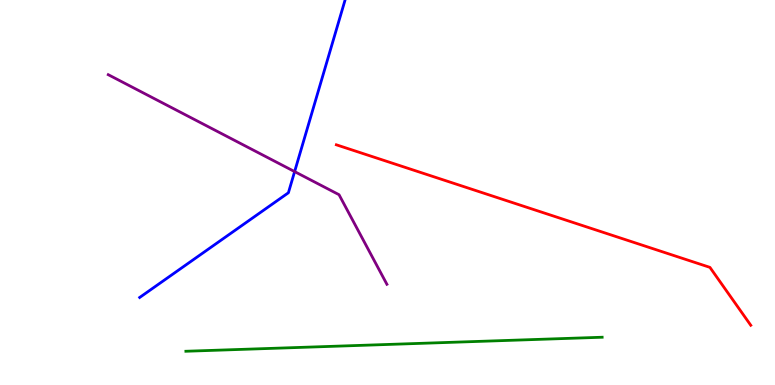[{'lines': ['blue', 'red'], 'intersections': []}, {'lines': ['green', 'red'], 'intersections': []}, {'lines': ['purple', 'red'], 'intersections': []}, {'lines': ['blue', 'green'], 'intersections': []}, {'lines': ['blue', 'purple'], 'intersections': [{'x': 3.8, 'y': 5.54}]}, {'lines': ['green', 'purple'], 'intersections': []}]